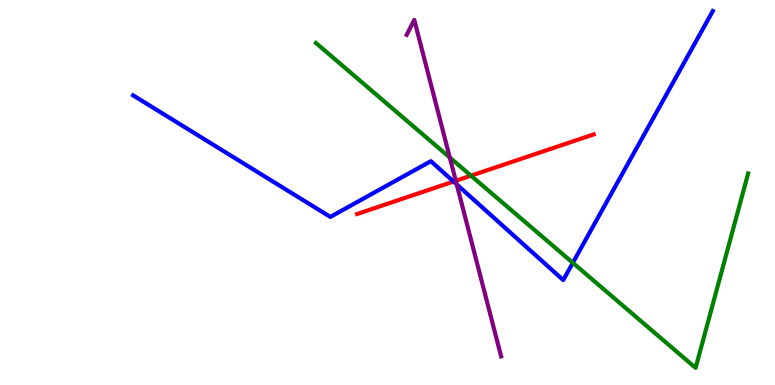[{'lines': ['blue', 'red'], 'intersections': [{'x': 5.85, 'y': 5.28}]}, {'lines': ['green', 'red'], 'intersections': [{'x': 6.08, 'y': 5.44}]}, {'lines': ['purple', 'red'], 'intersections': [{'x': 5.88, 'y': 5.3}]}, {'lines': ['blue', 'green'], 'intersections': [{'x': 7.39, 'y': 3.17}]}, {'lines': ['blue', 'purple'], 'intersections': [{'x': 5.89, 'y': 5.21}]}, {'lines': ['green', 'purple'], 'intersections': [{'x': 5.8, 'y': 5.91}]}]